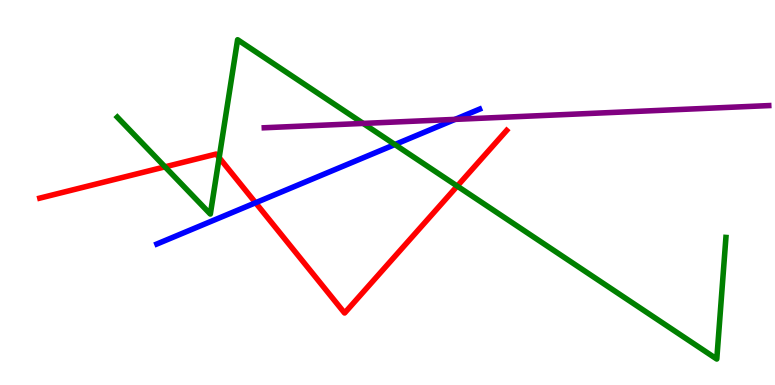[{'lines': ['blue', 'red'], 'intersections': [{'x': 3.3, 'y': 4.73}]}, {'lines': ['green', 'red'], 'intersections': [{'x': 2.13, 'y': 5.67}, {'x': 2.83, 'y': 5.91}, {'x': 5.9, 'y': 5.17}]}, {'lines': ['purple', 'red'], 'intersections': []}, {'lines': ['blue', 'green'], 'intersections': [{'x': 5.1, 'y': 6.25}]}, {'lines': ['blue', 'purple'], 'intersections': [{'x': 5.87, 'y': 6.9}]}, {'lines': ['green', 'purple'], 'intersections': [{'x': 4.69, 'y': 6.79}]}]